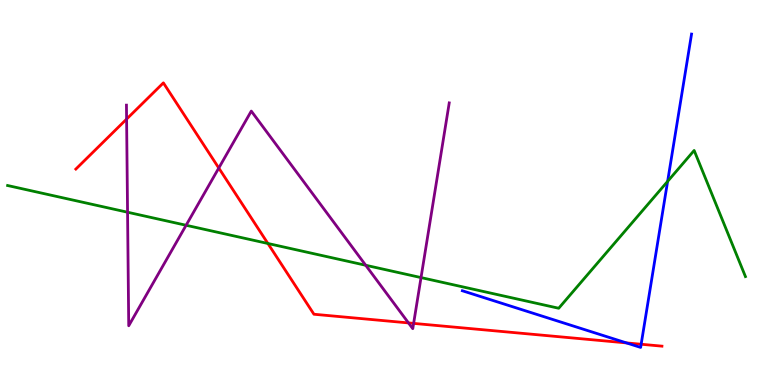[{'lines': ['blue', 'red'], 'intersections': [{'x': 8.08, 'y': 1.09}, {'x': 8.27, 'y': 1.06}]}, {'lines': ['green', 'red'], 'intersections': [{'x': 3.46, 'y': 3.68}]}, {'lines': ['purple', 'red'], 'intersections': [{'x': 1.63, 'y': 6.91}, {'x': 2.82, 'y': 5.64}, {'x': 5.27, 'y': 1.61}, {'x': 5.34, 'y': 1.6}]}, {'lines': ['blue', 'green'], 'intersections': [{'x': 8.61, 'y': 5.29}]}, {'lines': ['blue', 'purple'], 'intersections': []}, {'lines': ['green', 'purple'], 'intersections': [{'x': 1.65, 'y': 4.49}, {'x': 2.4, 'y': 4.15}, {'x': 4.72, 'y': 3.11}, {'x': 5.43, 'y': 2.79}]}]